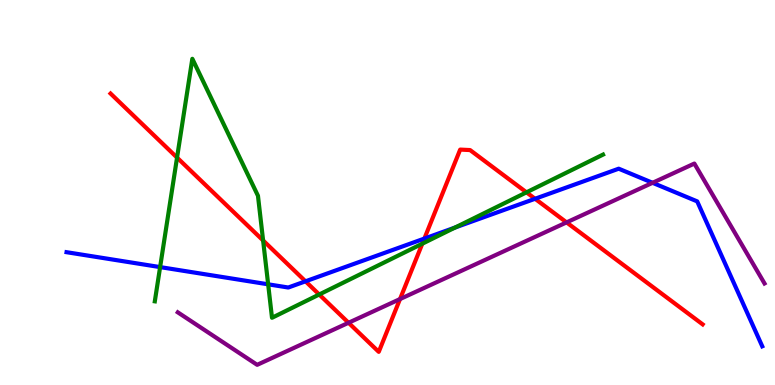[{'lines': ['blue', 'red'], 'intersections': [{'x': 3.94, 'y': 2.69}, {'x': 5.48, 'y': 3.8}, {'x': 6.9, 'y': 4.84}]}, {'lines': ['green', 'red'], 'intersections': [{'x': 2.28, 'y': 5.91}, {'x': 3.39, 'y': 3.75}, {'x': 4.12, 'y': 2.35}, {'x': 5.45, 'y': 3.67}, {'x': 6.79, 'y': 5.0}]}, {'lines': ['purple', 'red'], 'intersections': [{'x': 4.5, 'y': 1.62}, {'x': 5.16, 'y': 2.23}, {'x': 7.31, 'y': 4.22}]}, {'lines': ['blue', 'green'], 'intersections': [{'x': 2.07, 'y': 3.06}, {'x': 3.46, 'y': 2.62}, {'x': 5.87, 'y': 4.09}]}, {'lines': ['blue', 'purple'], 'intersections': [{'x': 8.42, 'y': 5.25}]}, {'lines': ['green', 'purple'], 'intersections': []}]